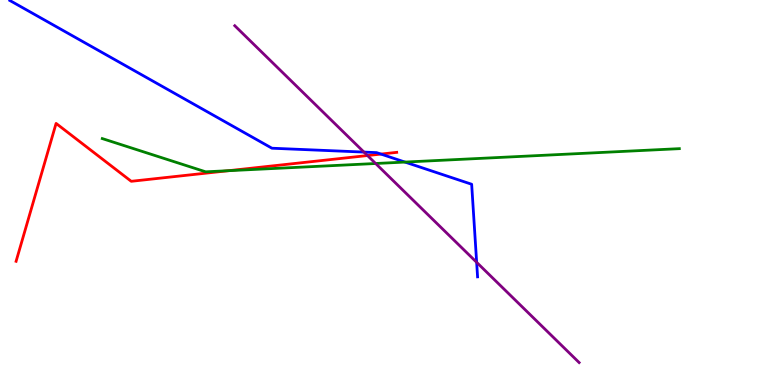[{'lines': ['blue', 'red'], 'intersections': [{'x': 4.92, 'y': 6.0}]}, {'lines': ['green', 'red'], 'intersections': [{'x': 2.95, 'y': 5.57}]}, {'lines': ['purple', 'red'], 'intersections': [{'x': 4.74, 'y': 5.96}]}, {'lines': ['blue', 'green'], 'intersections': [{'x': 5.23, 'y': 5.79}]}, {'lines': ['blue', 'purple'], 'intersections': [{'x': 4.7, 'y': 6.05}, {'x': 6.15, 'y': 3.19}]}, {'lines': ['green', 'purple'], 'intersections': [{'x': 4.85, 'y': 5.75}]}]